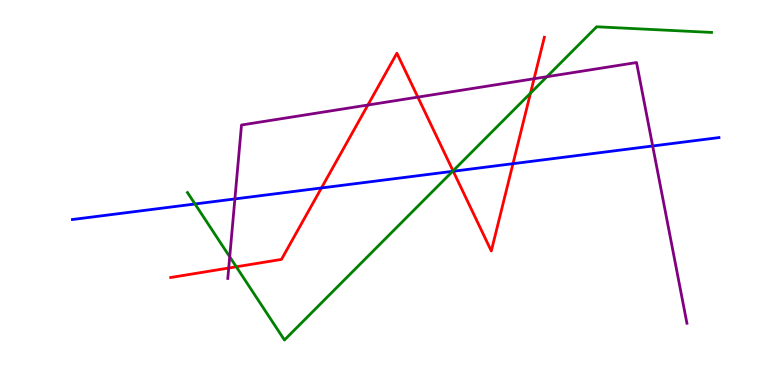[{'lines': ['blue', 'red'], 'intersections': [{'x': 4.15, 'y': 5.12}, {'x': 5.85, 'y': 5.55}, {'x': 6.62, 'y': 5.75}]}, {'lines': ['green', 'red'], 'intersections': [{'x': 3.05, 'y': 3.07}, {'x': 5.85, 'y': 5.56}, {'x': 6.84, 'y': 7.58}]}, {'lines': ['purple', 'red'], 'intersections': [{'x': 2.95, 'y': 3.04}, {'x': 4.75, 'y': 7.27}, {'x': 5.39, 'y': 7.48}, {'x': 6.89, 'y': 7.95}]}, {'lines': ['blue', 'green'], 'intersections': [{'x': 2.52, 'y': 4.7}, {'x': 5.84, 'y': 5.55}]}, {'lines': ['blue', 'purple'], 'intersections': [{'x': 3.03, 'y': 4.83}, {'x': 8.42, 'y': 6.21}]}, {'lines': ['green', 'purple'], 'intersections': [{'x': 2.96, 'y': 3.33}, {'x': 7.06, 'y': 8.01}]}]